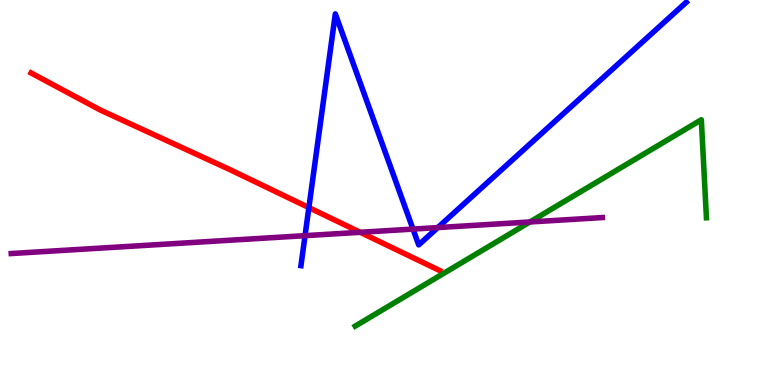[{'lines': ['blue', 'red'], 'intersections': [{'x': 3.99, 'y': 4.61}]}, {'lines': ['green', 'red'], 'intersections': []}, {'lines': ['purple', 'red'], 'intersections': [{'x': 4.65, 'y': 3.97}]}, {'lines': ['blue', 'green'], 'intersections': []}, {'lines': ['blue', 'purple'], 'intersections': [{'x': 3.94, 'y': 3.88}, {'x': 5.33, 'y': 4.05}, {'x': 5.65, 'y': 4.09}]}, {'lines': ['green', 'purple'], 'intersections': [{'x': 6.84, 'y': 4.23}]}]